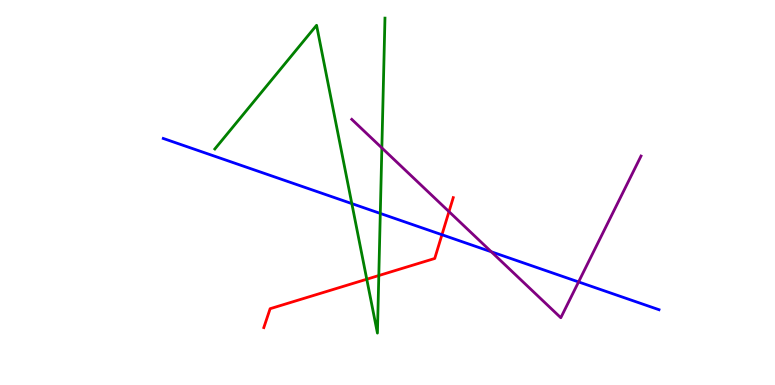[{'lines': ['blue', 'red'], 'intersections': [{'x': 5.7, 'y': 3.9}]}, {'lines': ['green', 'red'], 'intersections': [{'x': 4.73, 'y': 2.75}, {'x': 4.89, 'y': 2.84}]}, {'lines': ['purple', 'red'], 'intersections': [{'x': 5.79, 'y': 4.5}]}, {'lines': ['blue', 'green'], 'intersections': [{'x': 4.54, 'y': 4.71}, {'x': 4.91, 'y': 4.46}]}, {'lines': ['blue', 'purple'], 'intersections': [{'x': 6.34, 'y': 3.46}, {'x': 7.47, 'y': 2.68}]}, {'lines': ['green', 'purple'], 'intersections': [{'x': 4.93, 'y': 6.16}]}]